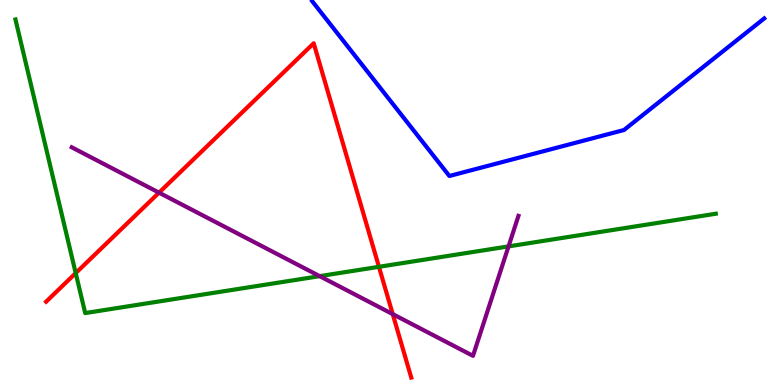[{'lines': ['blue', 'red'], 'intersections': []}, {'lines': ['green', 'red'], 'intersections': [{'x': 0.977, 'y': 2.91}, {'x': 4.89, 'y': 3.07}]}, {'lines': ['purple', 'red'], 'intersections': [{'x': 2.05, 'y': 5.0}, {'x': 5.07, 'y': 1.84}]}, {'lines': ['blue', 'green'], 'intersections': []}, {'lines': ['blue', 'purple'], 'intersections': []}, {'lines': ['green', 'purple'], 'intersections': [{'x': 4.12, 'y': 2.83}, {'x': 6.56, 'y': 3.6}]}]